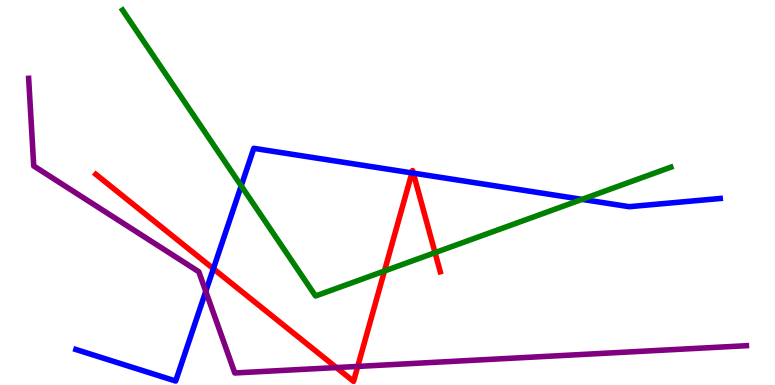[{'lines': ['blue', 'red'], 'intersections': [{'x': 2.75, 'y': 3.02}, {'x': 5.32, 'y': 5.51}, {'x': 5.33, 'y': 5.5}]}, {'lines': ['green', 'red'], 'intersections': [{'x': 4.96, 'y': 2.96}, {'x': 5.61, 'y': 3.44}]}, {'lines': ['purple', 'red'], 'intersections': [{'x': 4.34, 'y': 0.453}, {'x': 4.62, 'y': 0.483}]}, {'lines': ['blue', 'green'], 'intersections': [{'x': 3.11, 'y': 5.17}, {'x': 7.51, 'y': 4.82}]}, {'lines': ['blue', 'purple'], 'intersections': [{'x': 2.66, 'y': 2.43}]}, {'lines': ['green', 'purple'], 'intersections': []}]